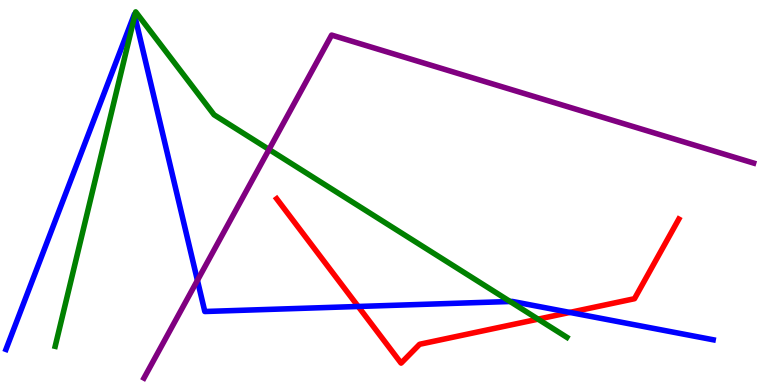[{'lines': ['blue', 'red'], 'intersections': [{'x': 4.62, 'y': 2.04}, {'x': 7.35, 'y': 1.89}]}, {'lines': ['green', 'red'], 'intersections': [{'x': 6.94, 'y': 1.71}]}, {'lines': ['purple', 'red'], 'intersections': []}, {'lines': ['blue', 'green'], 'intersections': [{'x': 1.74, 'y': 9.59}, {'x': 6.58, 'y': 2.17}]}, {'lines': ['blue', 'purple'], 'intersections': [{'x': 2.55, 'y': 2.72}]}, {'lines': ['green', 'purple'], 'intersections': [{'x': 3.47, 'y': 6.12}]}]